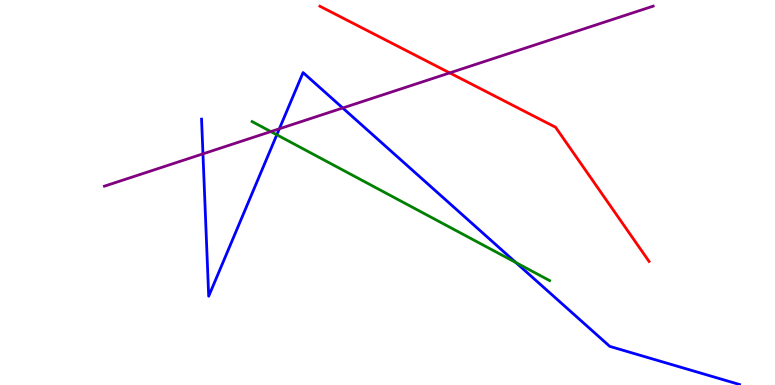[{'lines': ['blue', 'red'], 'intersections': []}, {'lines': ['green', 'red'], 'intersections': []}, {'lines': ['purple', 'red'], 'intersections': [{'x': 5.8, 'y': 8.11}]}, {'lines': ['blue', 'green'], 'intersections': [{'x': 3.57, 'y': 6.5}, {'x': 6.66, 'y': 3.18}]}, {'lines': ['blue', 'purple'], 'intersections': [{'x': 2.62, 'y': 6.0}, {'x': 3.6, 'y': 6.65}, {'x': 4.42, 'y': 7.2}]}, {'lines': ['green', 'purple'], 'intersections': [{'x': 3.49, 'y': 6.58}]}]